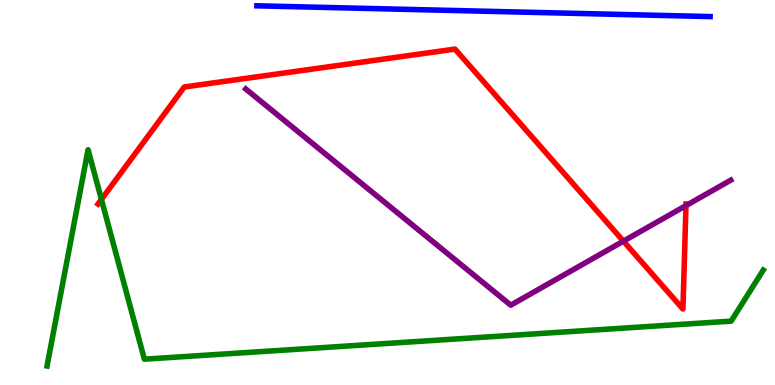[{'lines': ['blue', 'red'], 'intersections': []}, {'lines': ['green', 'red'], 'intersections': [{'x': 1.31, 'y': 4.82}]}, {'lines': ['purple', 'red'], 'intersections': [{'x': 8.04, 'y': 3.74}, {'x': 8.85, 'y': 4.66}]}, {'lines': ['blue', 'green'], 'intersections': []}, {'lines': ['blue', 'purple'], 'intersections': []}, {'lines': ['green', 'purple'], 'intersections': []}]